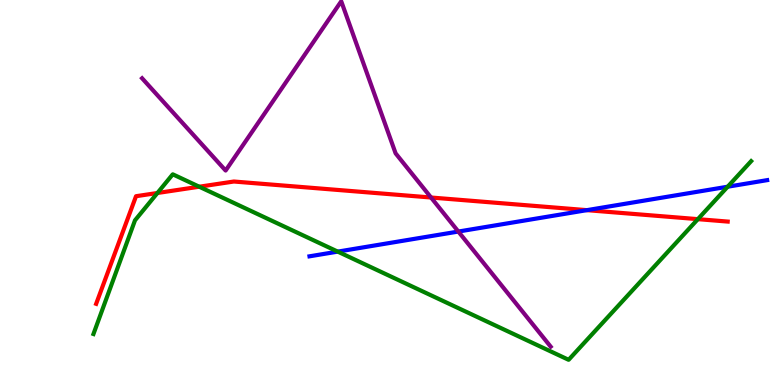[{'lines': ['blue', 'red'], 'intersections': [{'x': 7.57, 'y': 4.54}]}, {'lines': ['green', 'red'], 'intersections': [{'x': 2.03, 'y': 4.99}, {'x': 2.57, 'y': 5.15}, {'x': 9.0, 'y': 4.31}]}, {'lines': ['purple', 'red'], 'intersections': [{'x': 5.56, 'y': 4.87}]}, {'lines': ['blue', 'green'], 'intersections': [{'x': 4.36, 'y': 3.46}, {'x': 9.39, 'y': 5.15}]}, {'lines': ['blue', 'purple'], 'intersections': [{'x': 5.91, 'y': 3.99}]}, {'lines': ['green', 'purple'], 'intersections': []}]